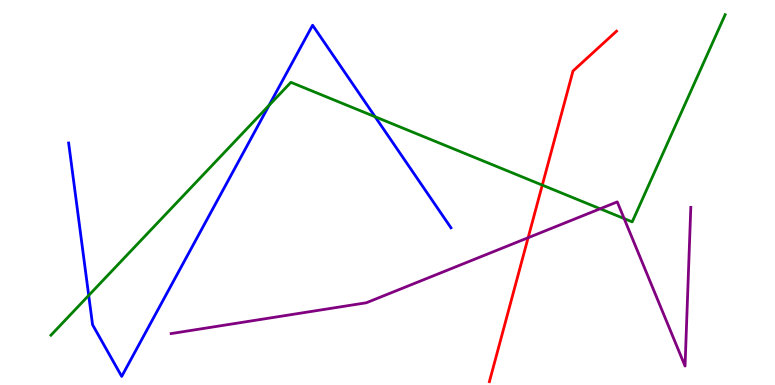[{'lines': ['blue', 'red'], 'intersections': []}, {'lines': ['green', 'red'], 'intersections': [{'x': 7.0, 'y': 5.19}]}, {'lines': ['purple', 'red'], 'intersections': [{'x': 6.81, 'y': 3.83}]}, {'lines': ['blue', 'green'], 'intersections': [{'x': 1.14, 'y': 2.33}, {'x': 3.47, 'y': 7.26}, {'x': 4.84, 'y': 6.97}]}, {'lines': ['blue', 'purple'], 'intersections': []}, {'lines': ['green', 'purple'], 'intersections': [{'x': 7.74, 'y': 4.58}, {'x': 8.05, 'y': 4.32}]}]